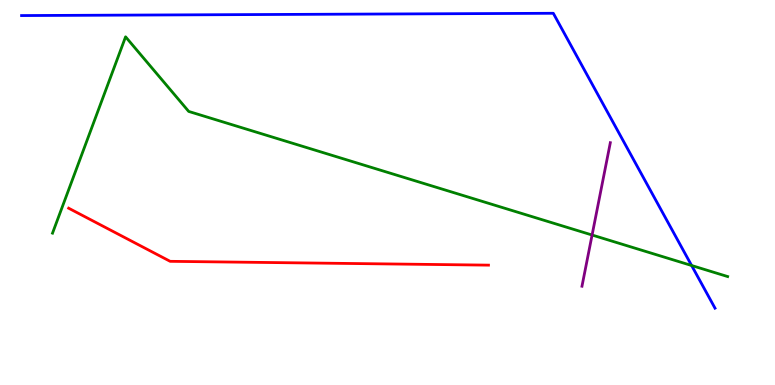[{'lines': ['blue', 'red'], 'intersections': []}, {'lines': ['green', 'red'], 'intersections': []}, {'lines': ['purple', 'red'], 'intersections': []}, {'lines': ['blue', 'green'], 'intersections': [{'x': 8.92, 'y': 3.1}]}, {'lines': ['blue', 'purple'], 'intersections': []}, {'lines': ['green', 'purple'], 'intersections': [{'x': 7.64, 'y': 3.9}]}]